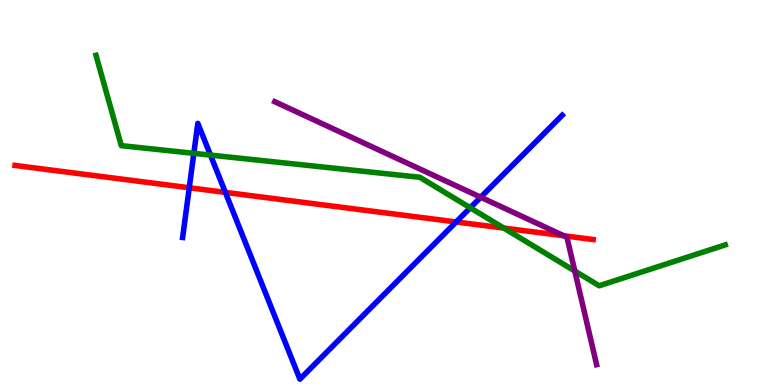[{'lines': ['blue', 'red'], 'intersections': [{'x': 2.44, 'y': 5.12}, {'x': 2.91, 'y': 5.0}, {'x': 5.89, 'y': 4.23}]}, {'lines': ['green', 'red'], 'intersections': [{'x': 6.5, 'y': 4.08}]}, {'lines': ['purple', 'red'], 'intersections': [{'x': 7.27, 'y': 3.88}]}, {'lines': ['blue', 'green'], 'intersections': [{'x': 2.5, 'y': 6.02}, {'x': 2.72, 'y': 5.97}, {'x': 6.07, 'y': 4.6}]}, {'lines': ['blue', 'purple'], 'intersections': [{'x': 6.2, 'y': 4.88}]}, {'lines': ['green', 'purple'], 'intersections': [{'x': 7.42, 'y': 2.96}]}]